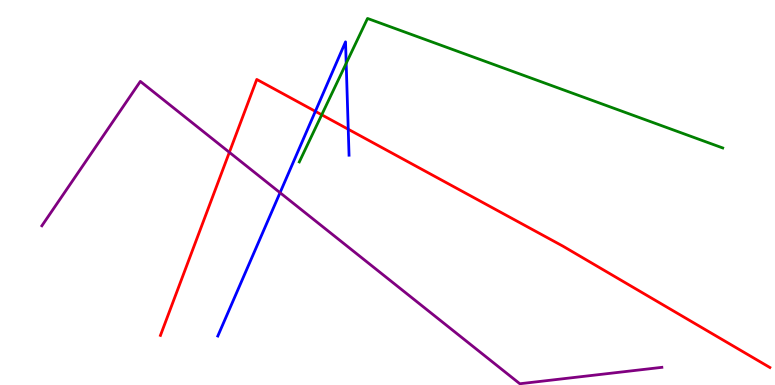[{'lines': ['blue', 'red'], 'intersections': [{'x': 4.07, 'y': 7.11}, {'x': 4.49, 'y': 6.64}]}, {'lines': ['green', 'red'], 'intersections': [{'x': 4.15, 'y': 7.02}]}, {'lines': ['purple', 'red'], 'intersections': [{'x': 2.96, 'y': 6.04}]}, {'lines': ['blue', 'green'], 'intersections': [{'x': 4.47, 'y': 8.36}]}, {'lines': ['blue', 'purple'], 'intersections': [{'x': 3.61, 'y': 4.99}]}, {'lines': ['green', 'purple'], 'intersections': []}]